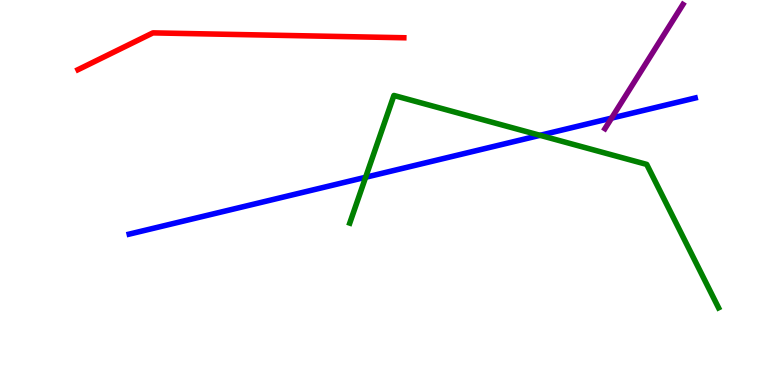[{'lines': ['blue', 'red'], 'intersections': []}, {'lines': ['green', 'red'], 'intersections': []}, {'lines': ['purple', 'red'], 'intersections': []}, {'lines': ['blue', 'green'], 'intersections': [{'x': 4.72, 'y': 5.4}, {'x': 6.97, 'y': 6.49}]}, {'lines': ['blue', 'purple'], 'intersections': [{'x': 7.89, 'y': 6.93}]}, {'lines': ['green', 'purple'], 'intersections': []}]